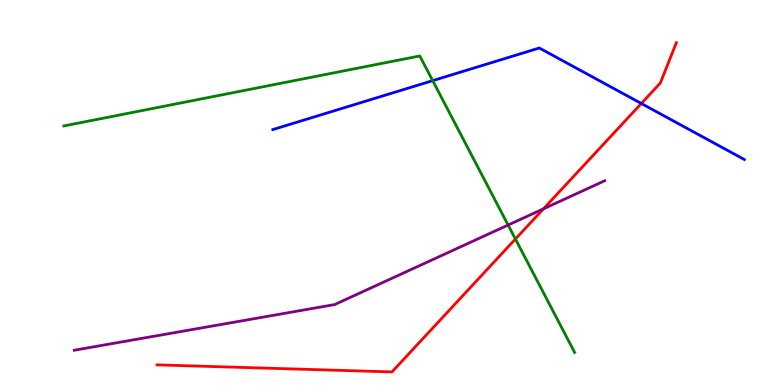[{'lines': ['blue', 'red'], 'intersections': [{'x': 8.28, 'y': 7.31}]}, {'lines': ['green', 'red'], 'intersections': [{'x': 6.65, 'y': 3.79}]}, {'lines': ['purple', 'red'], 'intersections': [{'x': 7.01, 'y': 4.58}]}, {'lines': ['blue', 'green'], 'intersections': [{'x': 5.58, 'y': 7.91}]}, {'lines': ['blue', 'purple'], 'intersections': []}, {'lines': ['green', 'purple'], 'intersections': [{'x': 6.56, 'y': 4.15}]}]